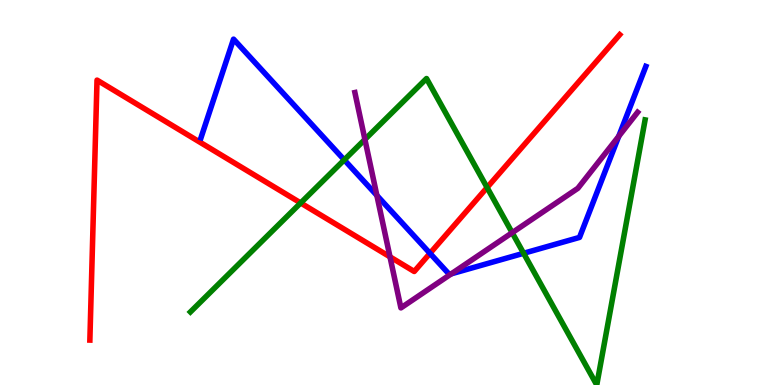[{'lines': ['blue', 'red'], 'intersections': [{'x': 5.55, 'y': 3.42}]}, {'lines': ['green', 'red'], 'intersections': [{'x': 3.88, 'y': 4.73}, {'x': 6.28, 'y': 5.13}]}, {'lines': ['purple', 'red'], 'intersections': [{'x': 5.03, 'y': 3.33}]}, {'lines': ['blue', 'green'], 'intersections': [{'x': 4.44, 'y': 5.85}, {'x': 6.76, 'y': 3.42}]}, {'lines': ['blue', 'purple'], 'intersections': [{'x': 4.86, 'y': 4.92}, {'x': 5.82, 'y': 2.89}, {'x': 7.98, 'y': 6.46}]}, {'lines': ['green', 'purple'], 'intersections': [{'x': 4.71, 'y': 6.38}, {'x': 6.61, 'y': 3.96}]}]